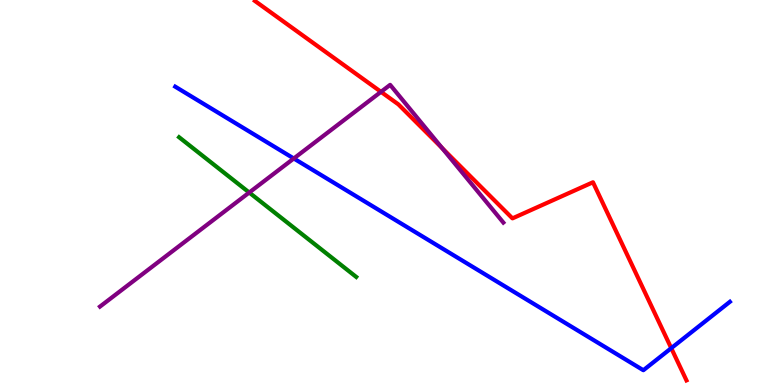[{'lines': ['blue', 'red'], 'intersections': [{'x': 8.66, 'y': 0.957}]}, {'lines': ['green', 'red'], 'intersections': []}, {'lines': ['purple', 'red'], 'intersections': [{'x': 4.92, 'y': 7.61}, {'x': 5.7, 'y': 6.15}]}, {'lines': ['blue', 'green'], 'intersections': []}, {'lines': ['blue', 'purple'], 'intersections': [{'x': 3.79, 'y': 5.88}]}, {'lines': ['green', 'purple'], 'intersections': [{'x': 3.22, 'y': 5.0}]}]